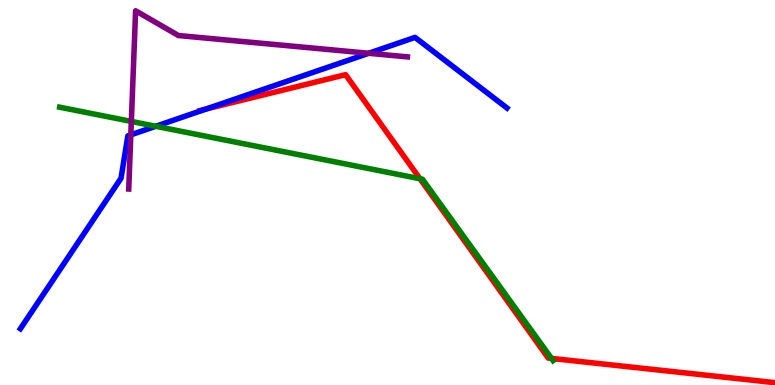[{'lines': ['blue', 'red'], 'intersections': [{'x': 2.66, 'y': 7.17}]}, {'lines': ['green', 'red'], 'intersections': [{'x': 5.42, 'y': 5.36}, {'x': 7.12, 'y': 0.691}]}, {'lines': ['purple', 'red'], 'intersections': []}, {'lines': ['blue', 'green'], 'intersections': [{'x': 2.01, 'y': 6.72}]}, {'lines': ['blue', 'purple'], 'intersections': [{'x': 1.69, 'y': 6.5}, {'x': 4.76, 'y': 8.62}]}, {'lines': ['green', 'purple'], 'intersections': [{'x': 1.69, 'y': 6.85}]}]